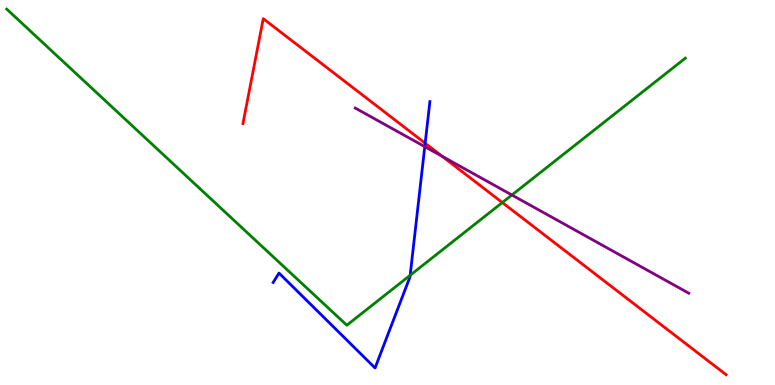[{'lines': ['blue', 'red'], 'intersections': [{'x': 5.49, 'y': 6.28}]}, {'lines': ['green', 'red'], 'intersections': [{'x': 6.48, 'y': 4.74}]}, {'lines': ['purple', 'red'], 'intersections': [{'x': 5.71, 'y': 5.94}]}, {'lines': ['blue', 'green'], 'intersections': [{'x': 5.29, 'y': 2.85}]}, {'lines': ['blue', 'purple'], 'intersections': [{'x': 5.48, 'y': 6.19}]}, {'lines': ['green', 'purple'], 'intersections': [{'x': 6.6, 'y': 4.93}]}]